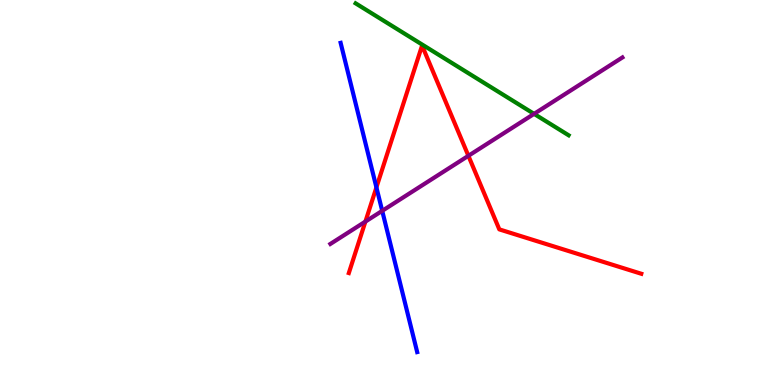[{'lines': ['blue', 'red'], 'intersections': [{'x': 4.86, 'y': 5.13}]}, {'lines': ['green', 'red'], 'intersections': []}, {'lines': ['purple', 'red'], 'intersections': [{'x': 4.71, 'y': 4.25}, {'x': 6.04, 'y': 5.95}]}, {'lines': ['blue', 'green'], 'intersections': []}, {'lines': ['blue', 'purple'], 'intersections': [{'x': 4.93, 'y': 4.52}]}, {'lines': ['green', 'purple'], 'intersections': [{'x': 6.89, 'y': 7.04}]}]